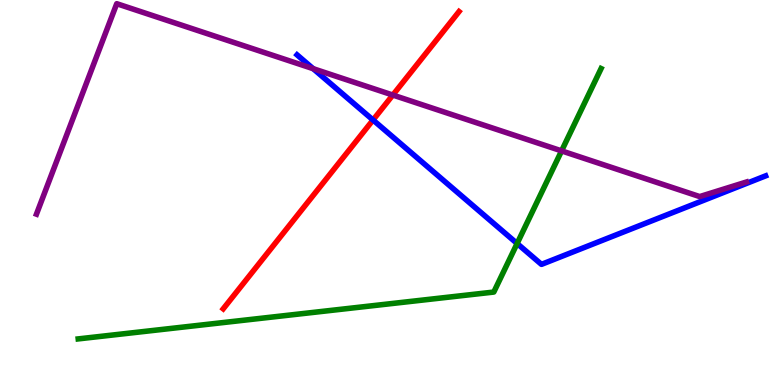[{'lines': ['blue', 'red'], 'intersections': [{'x': 4.81, 'y': 6.88}]}, {'lines': ['green', 'red'], 'intersections': []}, {'lines': ['purple', 'red'], 'intersections': [{'x': 5.07, 'y': 7.53}]}, {'lines': ['blue', 'green'], 'intersections': [{'x': 6.67, 'y': 3.68}]}, {'lines': ['blue', 'purple'], 'intersections': [{'x': 4.04, 'y': 8.22}]}, {'lines': ['green', 'purple'], 'intersections': [{'x': 7.25, 'y': 6.08}]}]